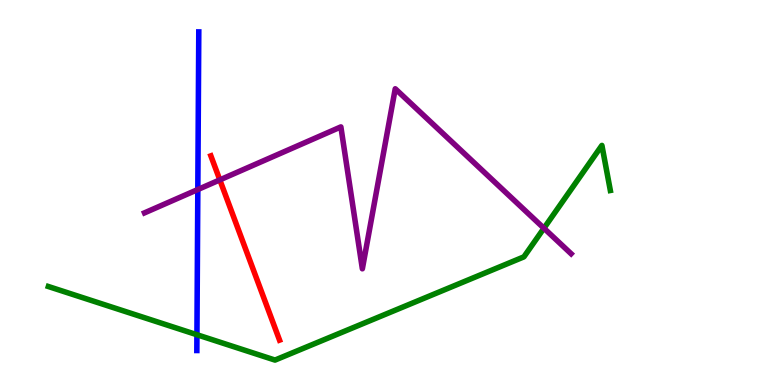[{'lines': ['blue', 'red'], 'intersections': []}, {'lines': ['green', 'red'], 'intersections': []}, {'lines': ['purple', 'red'], 'intersections': [{'x': 2.84, 'y': 5.33}]}, {'lines': ['blue', 'green'], 'intersections': [{'x': 2.54, 'y': 1.31}]}, {'lines': ['blue', 'purple'], 'intersections': [{'x': 2.55, 'y': 5.08}]}, {'lines': ['green', 'purple'], 'intersections': [{'x': 7.02, 'y': 4.07}]}]